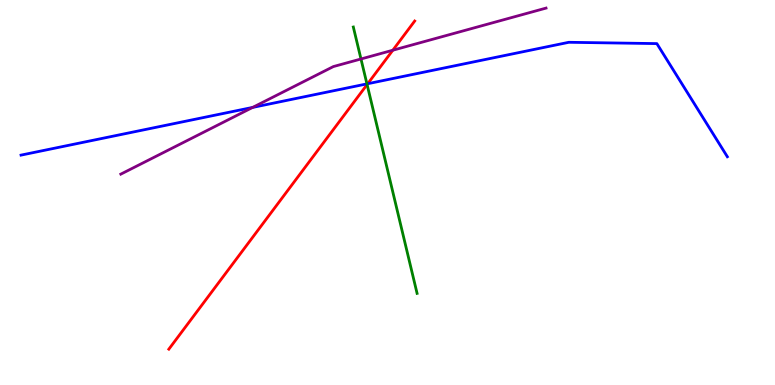[{'lines': ['blue', 'red'], 'intersections': [{'x': 4.74, 'y': 7.83}]}, {'lines': ['green', 'red'], 'intersections': [{'x': 4.74, 'y': 7.8}]}, {'lines': ['purple', 'red'], 'intersections': [{'x': 5.07, 'y': 8.7}]}, {'lines': ['blue', 'green'], 'intersections': [{'x': 4.73, 'y': 7.82}]}, {'lines': ['blue', 'purple'], 'intersections': [{'x': 3.26, 'y': 7.21}]}, {'lines': ['green', 'purple'], 'intersections': [{'x': 4.66, 'y': 8.47}]}]